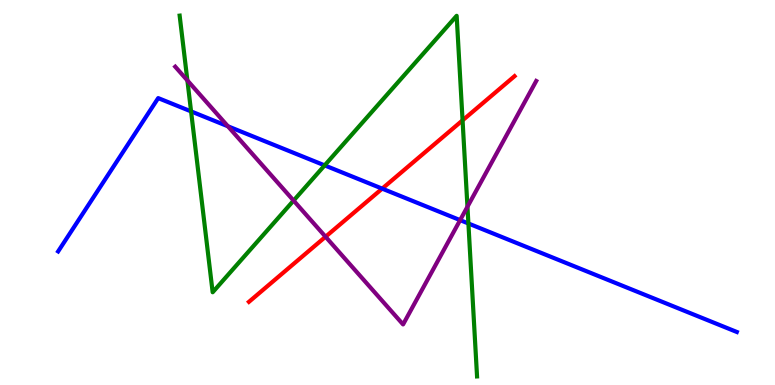[{'lines': ['blue', 'red'], 'intersections': [{'x': 4.93, 'y': 5.1}]}, {'lines': ['green', 'red'], 'intersections': [{'x': 5.97, 'y': 6.87}]}, {'lines': ['purple', 'red'], 'intersections': [{'x': 4.2, 'y': 3.85}]}, {'lines': ['blue', 'green'], 'intersections': [{'x': 2.47, 'y': 7.11}, {'x': 4.19, 'y': 5.7}, {'x': 6.04, 'y': 4.2}]}, {'lines': ['blue', 'purple'], 'intersections': [{'x': 2.94, 'y': 6.72}, {'x': 5.94, 'y': 4.28}]}, {'lines': ['green', 'purple'], 'intersections': [{'x': 2.42, 'y': 7.91}, {'x': 3.79, 'y': 4.79}, {'x': 6.03, 'y': 4.63}]}]